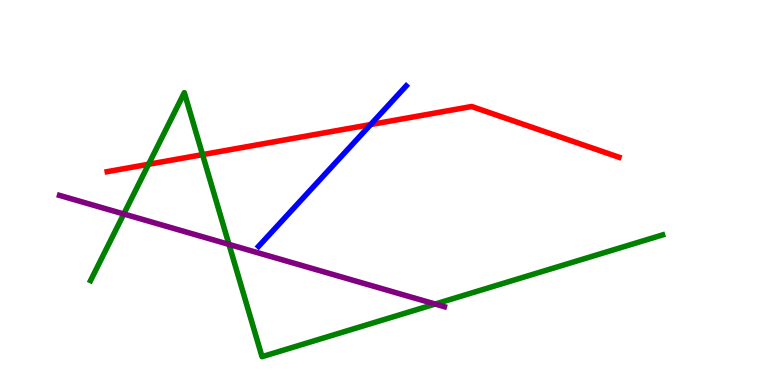[{'lines': ['blue', 'red'], 'intersections': [{'x': 4.78, 'y': 6.76}]}, {'lines': ['green', 'red'], 'intersections': [{'x': 1.92, 'y': 5.73}, {'x': 2.61, 'y': 5.98}]}, {'lines': ['purple', 'red'], 'intersections': []}, {'lines': ['blue', 'green'], 'intersections': []}, {'lines': ['blue', 'purple'], 'intersections': []}, {'lines': ['green', 'purple'], 'intersections': [{'x': 1.6, 'y': 4.44}, {'x': 2.95, 'y': 3.65}, {'x': 5.62, 'y': 2.1}]}]